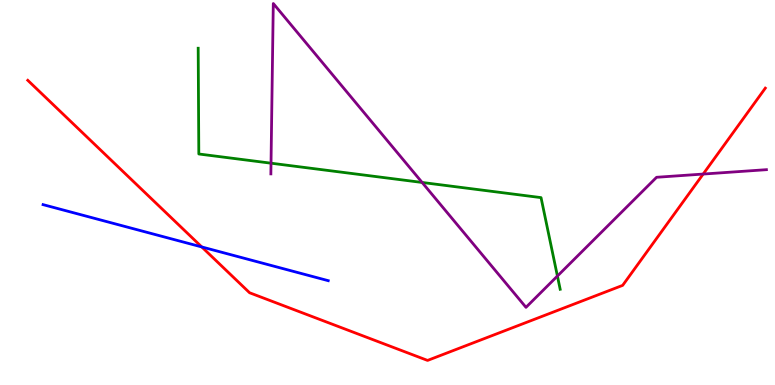[{'lines': ['blue', 'red'], 'intersections': [{'x': 2.6, 'y': 3.59}]}, {'lines': ['green', 'red'], 'intersections': []}, {'lines': ['purple', 'red'], 'intersections': [{'x': 9.07, 'y': 5.48}]}, {'lines': ['blue', 'green'], 'intersections': []}, {'lines': ['blue', 'purple'], 'intersections': []}, {'lines': ['green', 'purple'], 'intersections': [{'x': 3.5, 'y': 5.76}, {'x': 5.45, 'y': 5.26}, {'x': 7.19, 'y': 2.83}]}]